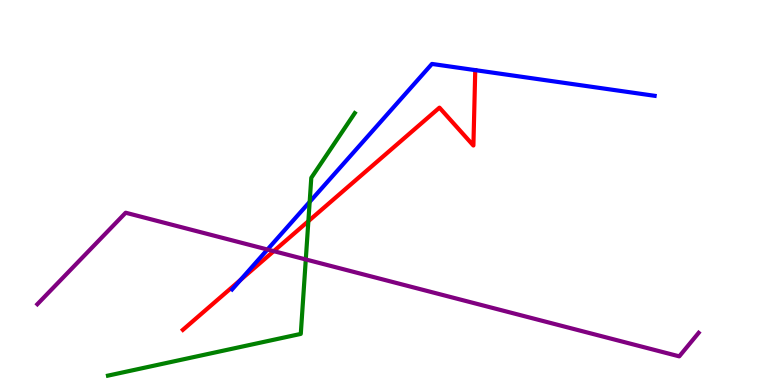[{'lines': ['blue', 'red'], 'intersections': [{'x': 3.1, 'y': 2.73}, {'x': 6.13, 'y': 8.18}]}, {'lines': ['green', 'red'], 'intersections': [{'x': 3.98, 'y': 4.26}]}, {'lines': ['purple', 'red'], 'intersections': [{'x': 3.53, 'y': 3.48}]}, {'lines': ['blue', 'green'], 'intersections': [{'x': 4.0, 'y': 4.76}]}, {'lines': ['blue', 'purple'], 'intersections': [{'x': 3.45, 'y': 3.52}]}, {'lines': ['green', 'purple'], 'intersections': [{'x': 3.95, 'y': 3.26}]}]